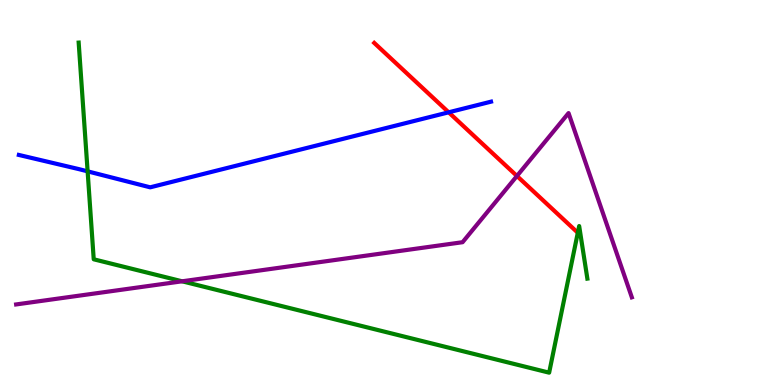[{'lines': ['blue', 'red'], 'intersections': [{'x': 5.79, 'y': 7.08}]}, {'lines': ['green', 'red'], 'intersections': []}, {'lines': ['purple', 'red'], 'intersections': [{'x': 6.67, 'y': 5.43}]}, {'lines': ['blue', 'green'], 'intersections': [{'x': 1.13, 'y': 5.55}]}, {'lines': ['blue', 'purple'], 'intersections': []}, {'lines': ['green', 'purple'], 'intersections': [{'x': 2.35, 'y': 2.69}]}]